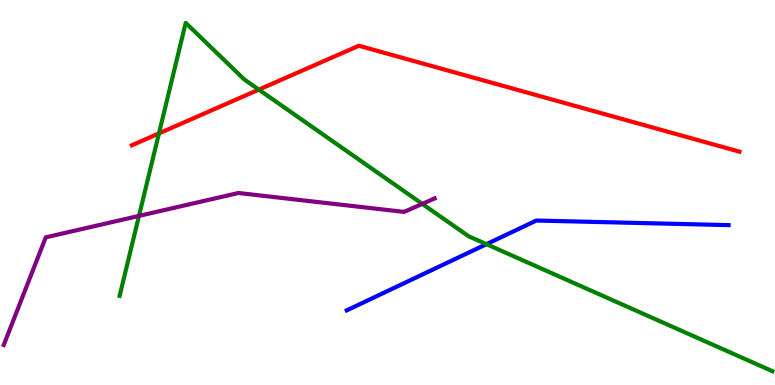[{'lines': ['blue', 'red'], 'intersections': []}, {'lines': ['green', 'red'], 'intersections': [{'x': 2.05, 'y': 6.54}, {'x': 3.34, 'y': 7.67}]}, {'lines': ['purple', 'red'], 'intersections': []}, {'lines': ['blue', 'green'], 'intersections': [{'x': 6.28, 'y': 3.66}]}, {'lines': ['blue', 'purple'], 'intersections': []}, {'lines': ['green', 'purple'], 'intersections': [{'x': 1.79, 'y': 4.39}, {'x': 5.45, 'y': 4.7}]}]